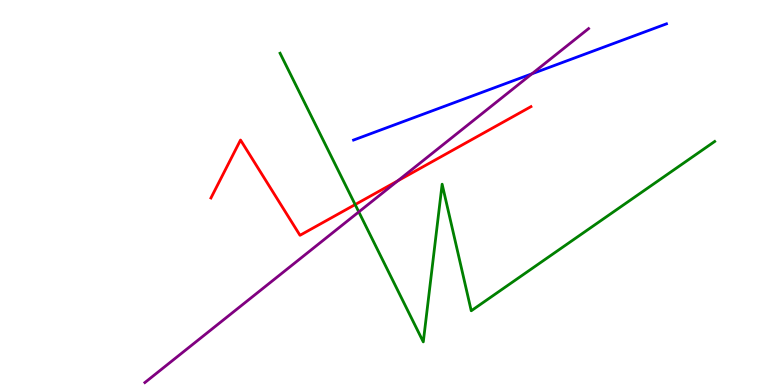[{'lines': ['blue', 'red'], 'intersections': []}, {'lines': ['green', 'red'], 'intersections': [{'x': 4.58, 'y': 4.69}]}, {'lines': ['purple', 'red'], 'intersections': [{'x': 5.13, 'y': 5.3}]}, {'lines': ['blue', 'green'], 'intersections': []}, {'lines': ['blue', 'purple'], 'intersections': [{'x': 6.86, 'y': 8.08}]}, {'lines': ['green', 'purple'], 'intersections': [{'x': 4.63, 'y': 4.5}]}]